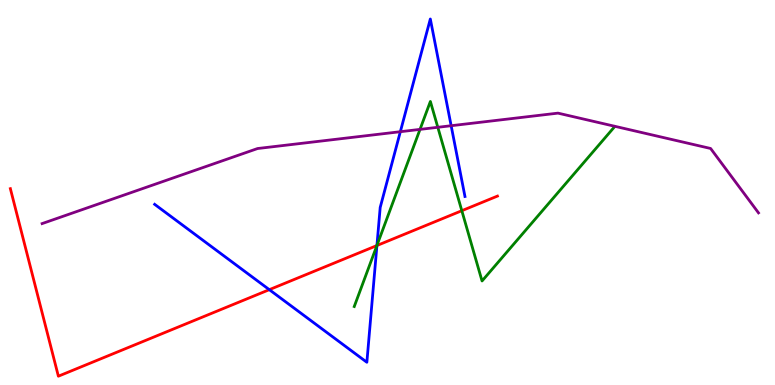[{'lines': ['blue', 'red'], 'intersections': [{'x': 3.48, 'y': 2.48}, {'x': 4.86, 'y': 3.62}]}, {'lines': ['green', 'red'], 'intersections': [{'x': 4.86, 'y': 3.62}, {'x': 5.96, 'y': 4.53}]}, {'lines': ['purple', 'red'], 'intersections': []}, {'lines': ['blue', 'green'], 'intersections': [{'x': 4.86, 'y': 3.62}]}, {'lines': ['blue', 'purple'], 'intersections': [{'x': 5.17, 'y': 6.58}, {'x': 5.82, 'y': 6.73}]}, {'lines': ['green', 'purple'], 'intersections': [{'x': 5.42, 'y': 6.64}, {'x': 5.65, 'y': 6.69}]}]